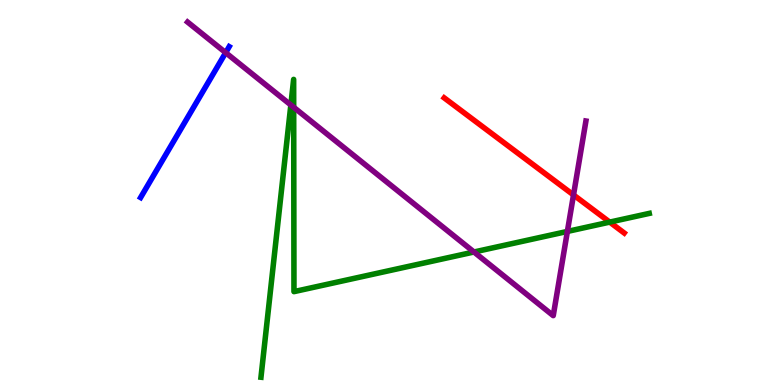[{'lines': ['blue', 'red'], 'intersections': []}, {'lines': ['green', 'red'], 'intersections': [{'x': 7.87, 'y': 4.23}]}, {'lines': ['purple', 'red'], 'intersections': [{'x': 7.4, 'y': 4.94}]}, {'lines': ['blue', 'green'], 'intersections': []}, {'lines': ['blue', 'purple'], 'intersections': [{'x': 2.91, 'y': 8.63}]}, {'lines': ['green', 'purple'], 'intersections': [{'x': 3.75, 'y': 7.27}, {'x': 3.79, 'y': 7.21}, {'x': 6.12, 'y': 3.45}, {'x': 7.32, 'y': 3.99}]}]